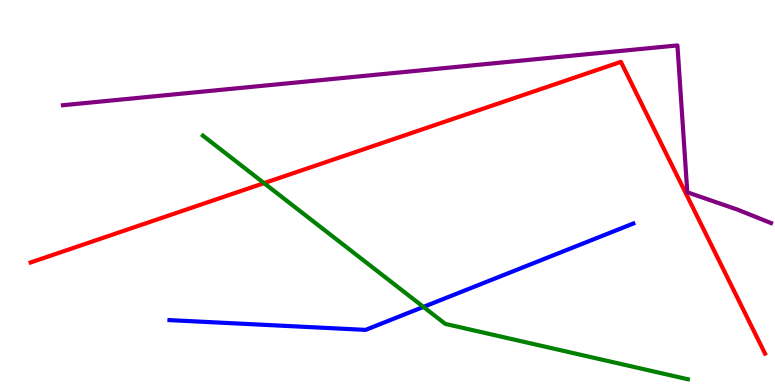[{'lines': ['blue', 'red'], 'intersections': []}, {'lines': ['green', 'red'], 'intersections': [{'x': 3.41, 'y': 5.24}]}, {'lines': ['purple', 'red'], 'intersections': []}, {'lines': ['blue', 'green'], 'intersections': [{'x': 5.46, 'y': 2.03}]}, {'lines': ['blue', 'purple'], 'intersections': []}, {'lines': ['green', 'purple'], 'intersections': []}]